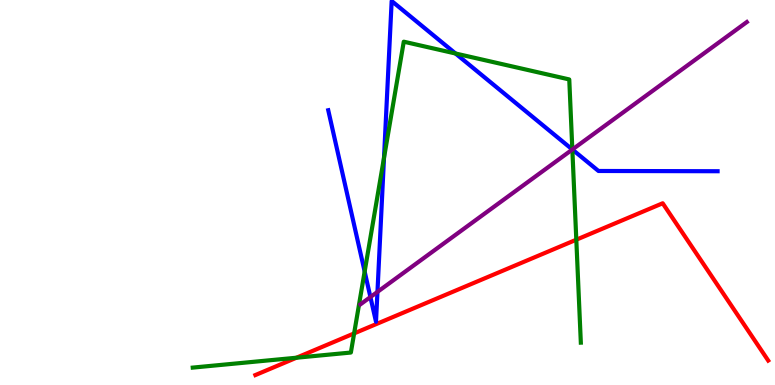[{'lines': ['blue', 'red'], 'intersections': []}, {'lines': ['green', 'red'], 'intersections': [{'x': 3.83, 'y': 0.709}, {'x': 4.57, 'y': 1.34}, {'x': 7.44, 'y': 3.77}]}, {'lines': ['purple', 'red'], 'intersections': []}, {'lines': ['blue', 'green'], 'intersections': [{'x': 4.71, 'y': 2.95}, {'x': 4.95, 'y': 5.9}, {'x': 5.88, 'y': 8.61}, {'x': 7.39, 'y': 6.12}]}, {'lines': ['blue', 'purple'], 'intersections': [{'x': 4.78, 'y': 2.28}, {'x': 4.87, 'y': 2.42}, {'x': 7.39, 'y': 6.12}]}, {'lines': ['green', 'purple'], 'intersections': [{'x': 7.39, 'y': 6.12}]}]